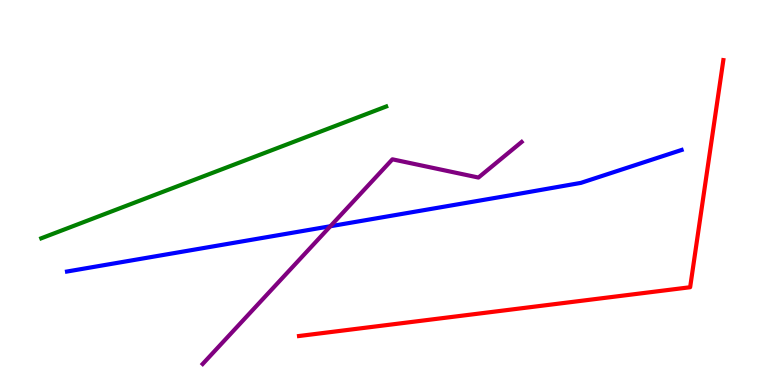[{'lines': ['blue', 'red'], 'intersections': []}, {'lines': ['green', 'red'], 'intersections': []}, {'lines': ['purple', 'red'], 'intersections': []}, {'lines': ['blue', 'green'], 'intersections': []}, {'lines': ['blue', 'purple'], 'intersections': [{'x': 4.26, 'y': 4.12}]}, {'lines': ['green', 'purple'], 'intersections': []}]